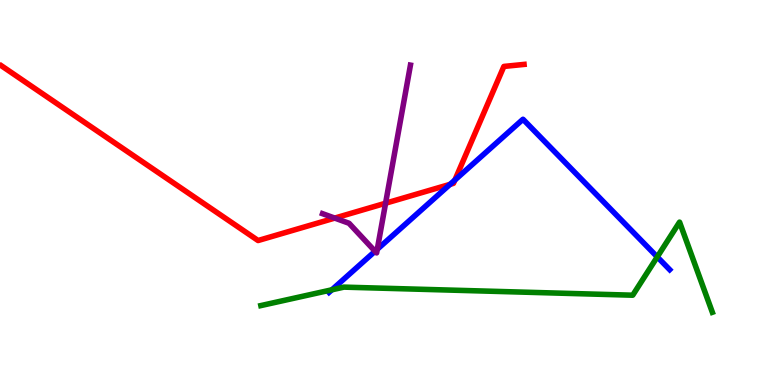[{'lines': ['blue', 'red'], 'intersections': [{'x': 5.81, 'y': 5.21}, {'x': 5.87, 'y': 5.32}]}, {'lines': ['green', 'red'], 'intersections': []}, {'lines': ['purple', 'red'], 'intersections': [{'x': 4.32, 'y': 4.34}, {'x': 4.98, 'y': 4.72}]}, {'lines': ['blue', 'green'], 'intersections': [{'x': 4.28, 'y': 2.47}, {'x': 8.48, 'y': 3.33}]}, {'lines': ['blue', 'purple'], 'intersections': [{'x': 4.84, 'y': 3.47}, {'x': 4.87, 'y': 3.53}]}, {'lines': ['green', 'purple'], 'intersections': []}]